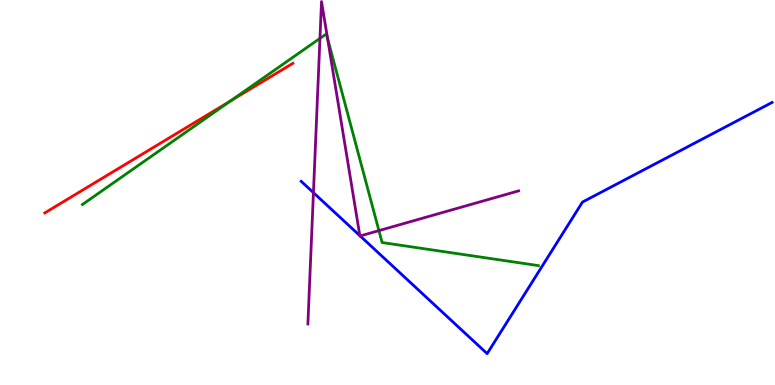[{'lines': ['blue', 'red'], 'intersections': []}, {'lines': ['green', 'red'], 'intersections': [{'x': 2.97, 'y': 7.38}]}, {'lines': ['purple', 'red'], 'intersections': []}, {'lines': ['blue', 'green'], 'intersections': []}, {'lines': ['blue', 'purple'], 'intersections': [{'x': 4.04, 'y': 5.0}, {'x': 4.64, 'y': 3.88}, {'x': 4.65, 'y': 3.87}]}, {'lines': ['green', 'purple'], 'intersections': [{'x': 4.13, 'y': 9.0}, {'x': 4.23, 'y': 9.0}, {'x': 4.89, 'y': 4.01}]}]